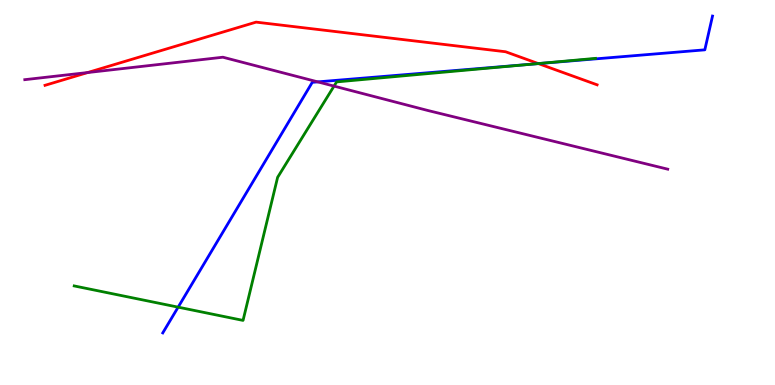[{'lines': ['blue', 'red'], 'intersections': [{'x': 6.95, 'y': 8.35}]}, {'lines': ['green', 'red'], 'intersections': [{'x': 6.95, 'y': 8.35}]}, {'lines': ['purple', 'red'], 'intersections': [{'x': 1.13, 'y': 8.12}]}, {'lines': ['blue', 'green'], 'intersections': [{'x': 2.3, 'y': 2.02}, {'x': 6.87, 'y': 8.34}]}, {'lines': ['blue', 'purple'], 'intersections': [{'x': 4.1, 'y': 7.87}]}, {'lines': ['green', 'purple'], 'intersections': [{'x': 4.31, 'y': 7.76}]}]